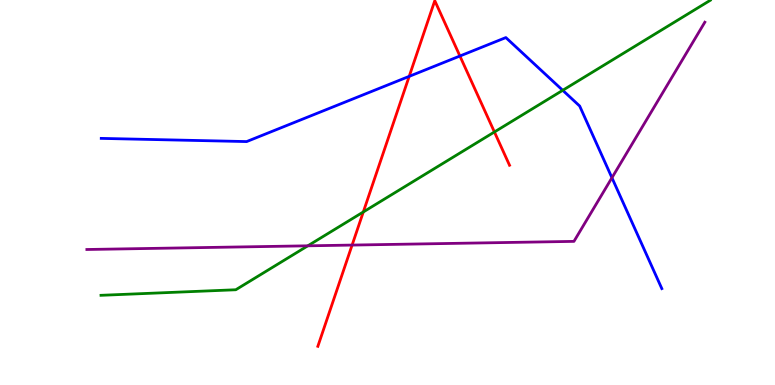[{'lines': ['blue', 'red'], 'intersections': [{'x': 5.28, 'y': 8.02}, {'x': 5.93, 'y': 8.55}]}, {'lines': ['green', 'red'], 'intersections': [{'x': 4.69, 'y': 4.49}, {'x': 6.38, 'y': 6.57}]}, {'lines': ['purple', 'red'], 'intersections': [{'x': 4.54, 'y': 3.63}]}, {'lines': ['blue', 'green'], 'intersections': [{'x': 7.26, 'y': 7.65}]}, {'lines': ['blue', 'purple'], 'intersections': [{'x': 7.9, 'y': 5.38}]}, {'lines': ['green', 'purple'], 'intersections': [{'x': 3.97, 'y': 3.62}]}]